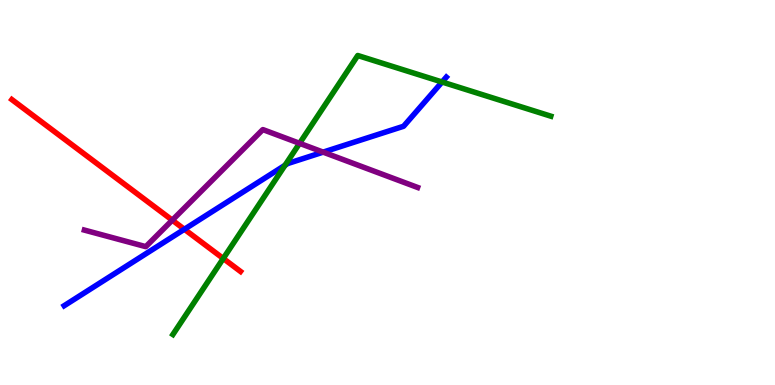[{'lines': ['blue', 'red'], 'intersections': [{'x': 2.38, 'y': 4.05}]}, {'lines': ['green', 'red'], 'intersections': [{'x': 2.88, 'y': 3.29}]}, {'lines': ['purple', 'red'], 'intersections': [{'x': 2.22, 'y': 4.28}]}, {'lines': ['blue', 'green'], 'intersections': [{'x': 3.68, 'y': 5.71}, {'x': 5.7, 'y': 7.87}]}, {'lines': ['blue', 'purple'], 'intersections': [{'x': 4.17, 'y': 6.05}]}, {'lines': ['green', 'purple'], 'intersections': [{'x': 3.87, 'y': 6.28}]}]